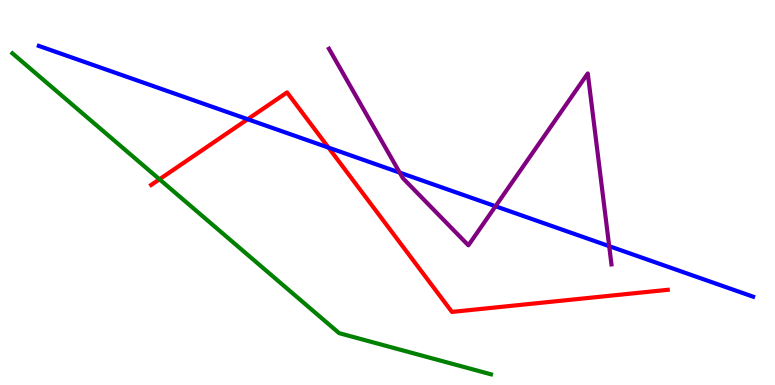[{'lines': ['blue', 'red'], 'intersections': [{'x': 3.2, 'y': 6.9}, {'x': 4.24, 'y': 6.17}]}, {'lines': ['green', 'red'], 'intersections': [{'x': 2.06, 'y': 5.34}]}, {'lines': ['purple', 'red'], 'intersections': []}, {'lines': ['blue', 'green'], 'intersections': []}, {'lines': ['blue', 'purple'], 'intersections': [{'x': 5.16, 'y': 5.52}, {'x': 6.39, 'y': 4.64}, {'x': 7.86, 'y': 3.61}]}, {'lines': ['green', 'purple'], 'intersections': []}]